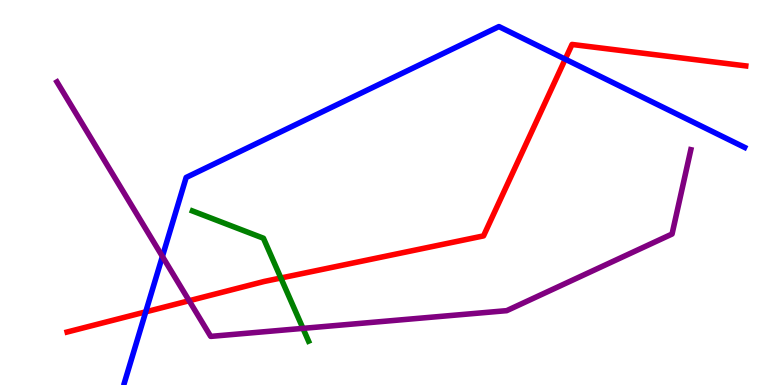[{'lines': ['blue', 'red'], 'intersections': [{'x': 1.88, 'y': 1.9}, {'x': 7.29, 'y': 8.46}]}, {'lines': ['green', 'red'], 'intersections': [{'x': 3.62, 'y': 2.78}]}, {'lines': ['purple', 'red'], 'intersections': [{'x': 2.44, 'y': 2.19}]}, {'lines': ['blue', 'green'], 'intersections': []}, {'lines': ['blue', 'purple'], 'intersections': [{'x': 2.1, 'y': 3.34}]}, {'lines': ['green', 'purple'], 'intersections': [{'x': 3.91, 'y': 1.47}]}]